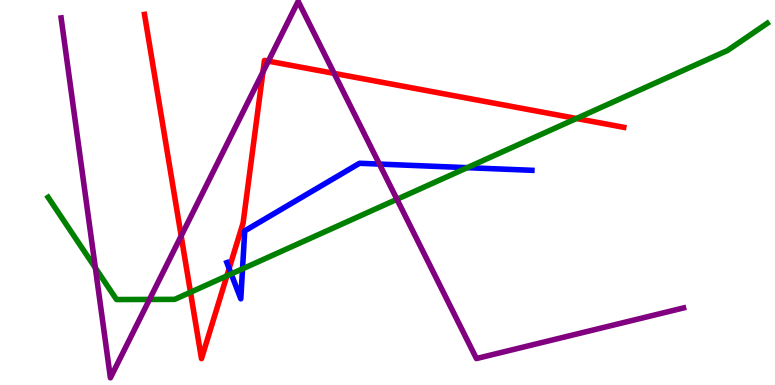[{'lines': ['blue', 'red'], 'intersections': [{'x': 2.96, 'y': 3.03}]}, {'lines': ['green', 'red'], 'intersections': [{'x': 2.46, 'y': 2.41}, {'x': 2.93, 'y': 2.83}, {'x': 7.44, 'y': 6.92}]}, {'lines': ['purple', 'red'], 'intersections': [{'x': 2.34, 'y': 3.87}, {'x': 3.39, 'y': 8.13}, {'x': 3.46, 'y': 8.41}, {'x': 4.31, 'y': 8.09}]}, {'lines': ['blue', 'green'], 'intersections': [{'x': 2.98, 'y': 2.89}, {'x': 3.13, 'y': 3.02}, {'x': 6.03, 'y': 5.64}]}, {'lines': ['blue', 'purple'], 'intersections': [{'x': 4.9, 'y': 5.74}]}, {'lines': ['green', 'purple'], 'intersections': [{'x': 1.23, 'y': 3.04}, {'x': 1.93, 'y': 2.22}, {'x': 5.12, 'y': 4.82}]}]